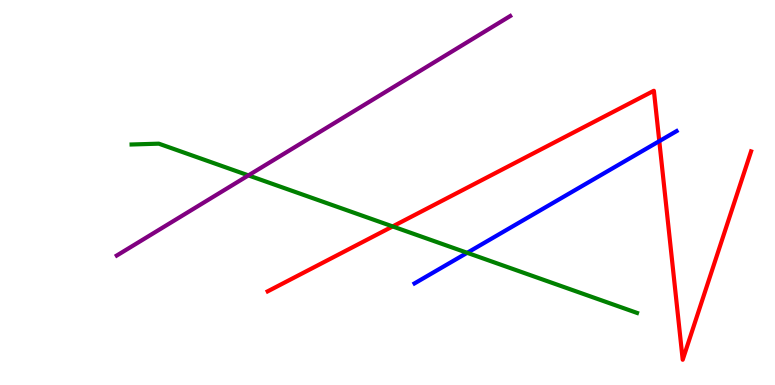[{'lines': ['blue', 'red'], 'intersections': [{'x': 8.51, 'y': 6.33}]}, {'lines': ['green', 'red'], 'intersections': [{'x': 5.07, 'y': 4.12}]}, {'lines': ['purple', 'red'], 'intersections': []}, {'lines': ['blue', 'green'], 'intersections': [{'x': 6.03, 'y': 3.43}]}, {'lines': ['blue', 'purple'], 'intersections': []}, {'lines': ['green', 'purple'], 'intersections': [{'x': 3.21, 'y': 5.44}]}]